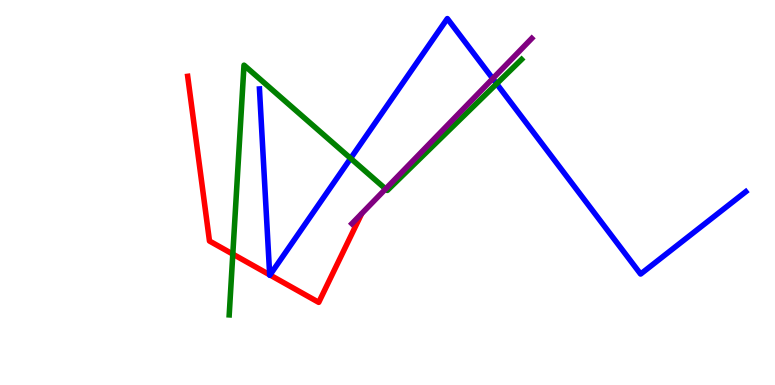[{'lines': ['blue', 'red'], 'intersections': [{'x': 3.48, 'y': 2.86}, {'x': 3.48, 'y': 2.86}]}, {'lines': ['green', 'red'], 'intersections': [{'x': 3.0, 'y': 3.4}]}, {'lines': ['purple', 'red'], 'intersections': []}, {'lines': ['blue', 'green'], 'intersections': [{'x': 4.52, 'y': 5.89}, {'x': 6.41, 'y': 7.82}]}, {'lines': ['blue', 'purple'], 'intersections': [{'x': 6.36, 'y': 7.96}]}, {'lines': ['green', 'purple'], 'intersections': [{'x': 4.98, 'y': 5.09}]}]